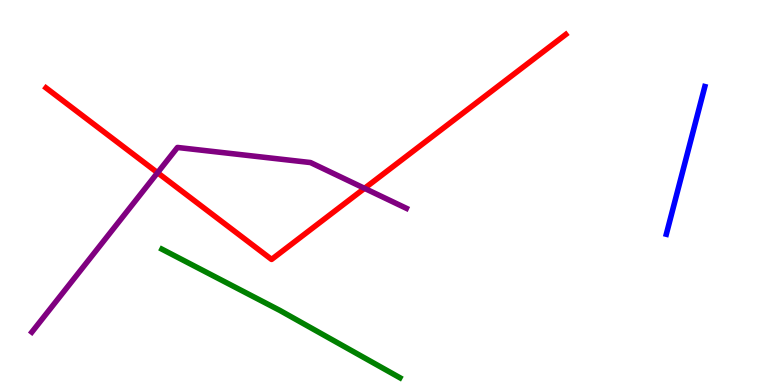[{'lines': ['blue', 'red'], 'intersections': []}, {'lines': ['green', 'red'], 'intersections': []}, {'lines': ['purple', 'red'], 'intersections': [{'x': 2.03, 'y': 5.51}, {'x': 4.7, 'y': 5.11}]}, {'lines': ['blue', 'green'], 'intersections': []}, {'lines': ['blue', 'purple'], 'intersections': []}, {'lines': ['green', 'purple'], 'intersections': []}]